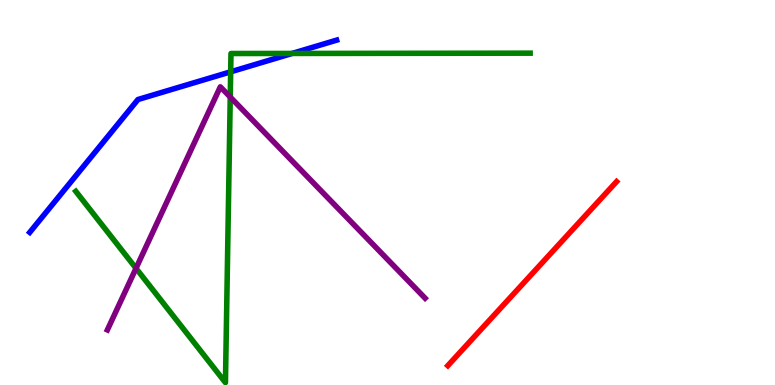[{'lines': ['blue', 'red'], 'intersections': []}, {'lines': ['green', 'red'], 'intersections': []}, {'lines': ['purple', 'red'], 'intersections': []}, {'lines': ['blue', 'green'], 'intersections': [{'x': 2.98, 'y': 8.13}, {'x': 3.77, 'y': 8.61}]}, {'lines': ['blue', 'purple'], 'intersections': []}, {'lines': ['green', 'purple'], 'intersections': [{'x': 1.75, 'y': 3.03}, {'x': 2.97, 'y': 7.48}]}]